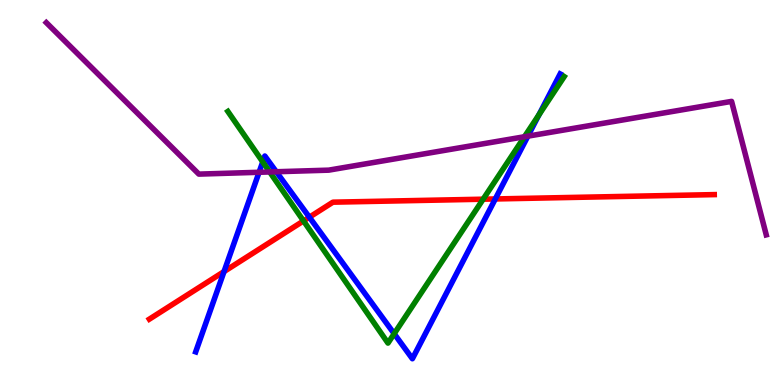[{'lines': ['blue', 'red'], 'intersections': [{'x': 2.89, 'y': 2.95}, {'x': 3.99, 'y': 4.36}, {'x': 6.39, 'y': 4.83}]}, {'lines': ['green', 'red'], 'intersections': [{'x': 3.92, 'y': 4.26}, {'x': 6.23, 'y': 4.83}]}, {'lines': ['purple', 'red'], 'intersections': []}, {'lines': ['blue', 'green'], 'intersections': [{'x': 3.39, 'y': 5.79}, {'x': 5.09, 'y': 1.33}, {'x': 6.95, 'y': 7.02}]}, {'lines': ['blue', 'purple'], 'intersections': [{'x': 3.34, 'y': 5.53}, {'x': 3.56, 'y': 5.54}, {'x': 6.81, 'y': 6.46}]}, {'lines': ['green', 'purple'], 'intersections': [{'x': 3.48, 'y': 5.53}, {'x': 6.77, 'y': 6.45}]}]